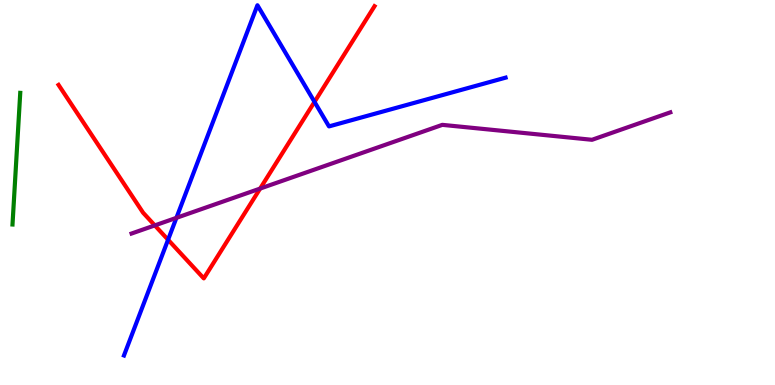[{'lines': ['blue', 'red'], 'intersections': [{'x': 2.17, 'y': 3.77}, {'x': 4.06, 'y': 7.35}]}, {'lines': ['green', 'red'], 'intersections': []}, {'lines': ['purple', 'red'], 'intersections': [{'x': 2.0, 'y': 4.15}, {'x': 3.36, 'y': 5.1}]}, {'lines': ['blue', 'green'], 'intersections': []}, {'lines': ['blue', 'purple'], 'intersections': [{'x': 2.28, 'y': 4.34}]}, {'lines': ['green', 'purple'], 'intersections': []}]